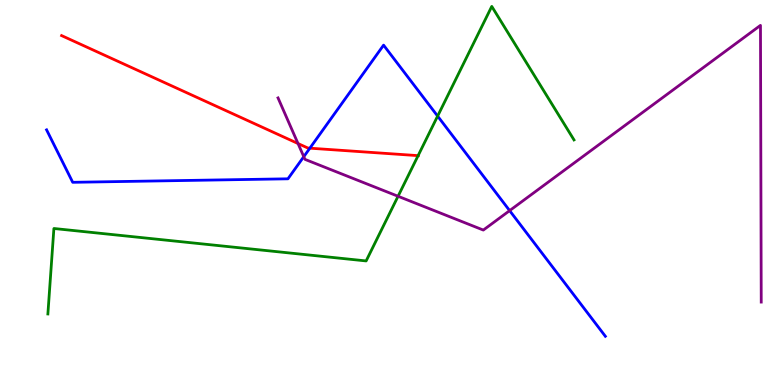[{'lines': ['blue', 'red'], 'intersections': [{'x': 4.0, 'y': 6.15}]}, {'lines': ['green', 'red'], 'intersections': [{'x': 5.39, 'y': 5.96}]}, {'lines': ['purple', 'red'], 'intersections': [{'x': 3.85, 'y': 6.27}]}, {'lines': ['blue', 'green'], 'intersections': [{'x': 5.65, 'y': 6.98}]}, {'lines': ['blue', 'purple'], 'intersections': [{'x': 3.92, 'y': 5.93}, {'x': 6.58, 'y': 4.53}]}, {'lines': ['green', 'purple'], 'intersections': [{'x': 5.14, 'y': 4.9}]}]